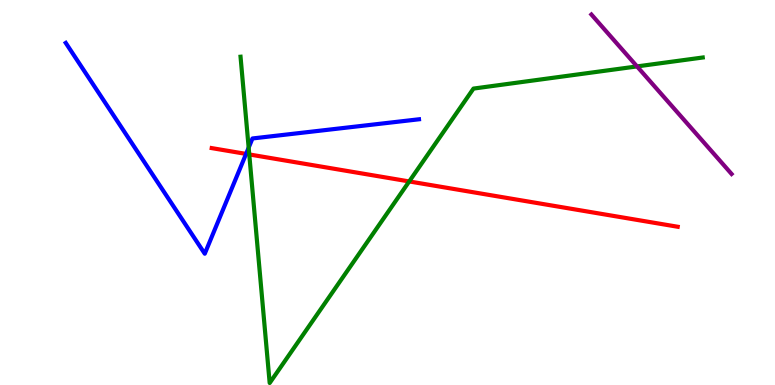[{'lines': ['blue', 'red'], 'intersections': [{'x': 3.18, 'y': 6.0}]}, {'lines': ['green', 'red'], 'intersections': [{'x': 3.22, 'y': 5.99}, {'x': 5.28, 'y': 5.29}]}, {'lines': ['purple', 'red'], 'intersections': []}, {'lines': ['blue', 'green'], 'intersections': [{'x': 3.21, 'y': 6.16}]}, {'lines': ['blue', 'purple'], 'intersections': []}, {'lines': ['green', 'purple'], 'intersections': [{'x': 8.22, 'y': 8.27}]}]